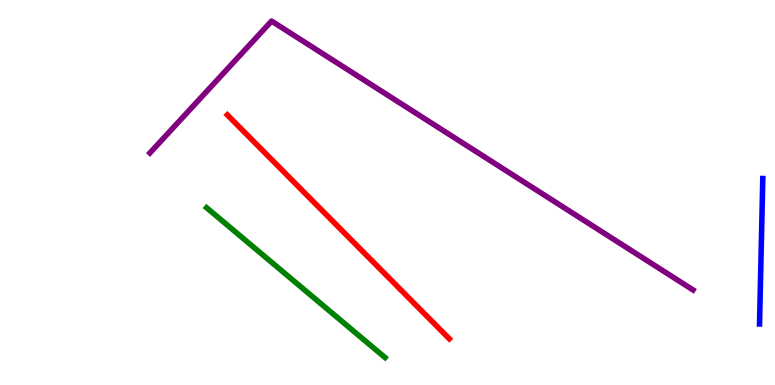[{'lines': ['blue', 'red'], 'intersections': []}, {'lines': ['green', 'red'], 'intersections': []}, {'lines': ['purple', 'red'], 'intersections': []}, {'lines': ['blue', 'green'], 'intersections': []}, {'lines': ['blue', 'purple'], 'intersections': []}, {'lines': ['green', 'purple'], 'intersections': []}]